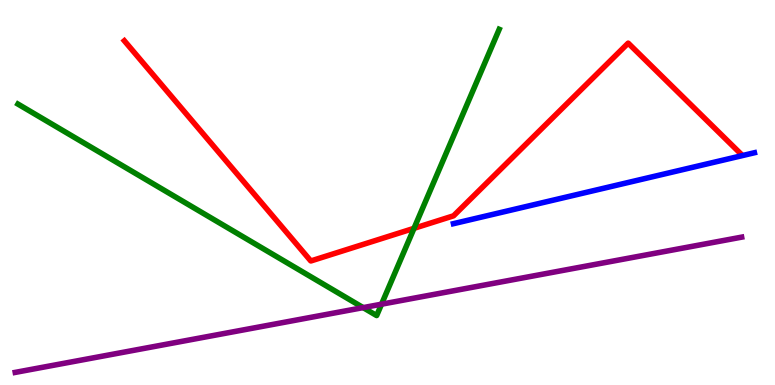[{'lines': ['blue', 'red'], 'intersections': []}, {'lines': ['green', 'red'], 'intersections': [{'x': 5.34, 'y': 4.07}]}, {'lines': ['purple', 'red'], 'intersections': []}, {'lines': ['blue', 'green'], 'intersections': []}, {'lines': ['blue', 'purple'], 'intersections': []}, {'lines': ['green', 'purple'], 'intersections': [{'x': 4.69, 'y': 2.01}, {'x': 4.92, 'y': 2.1}]}]